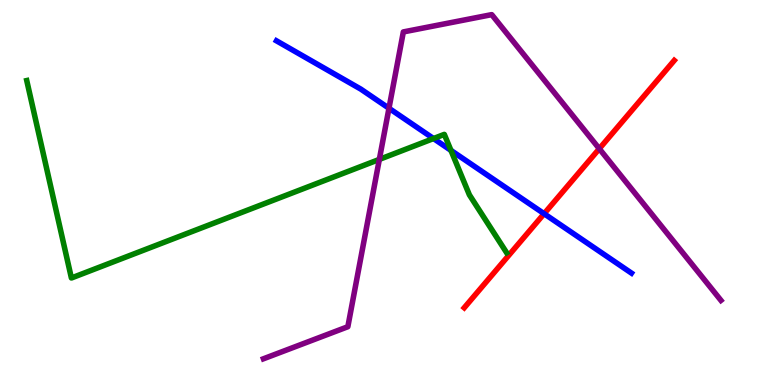[{'lines': ['blue', 'red'], 'intersections': [{'x': 7.02, 'y': 4.45}]}, {'lines': ['green', 'red'], 'intersections': []}, {'lines': ['purple', 'red'], 'intersections': [{'x': 7.73, 'y': 6.14}]}, {'lines': ['blue', 'green'], 'intersections': [{'x': 5.59, 'y': 6.4}, {'x': 5.82, 'y': 6.09}]}, {'lines': ['blue', 'purple'], 'intersections': [{'x': 5.02, 'y': 7.19}]}, {'lines': ['green', 'purple'], 'intersections': [{'x': 4.89, 'y': 5.86}]}]